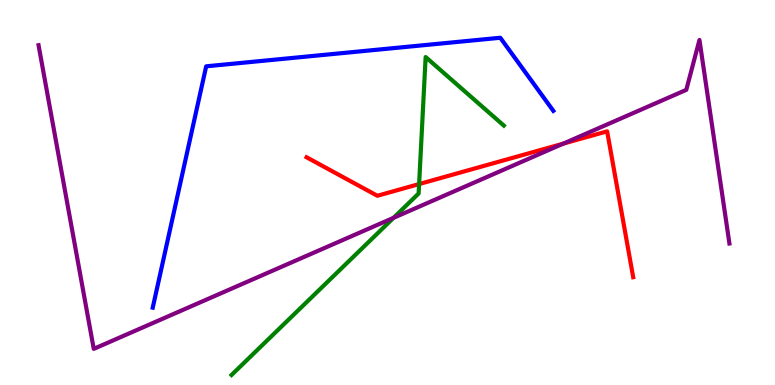[{'lines': ['blue', 'red'], 'intersections': []}, {'lines': ['green', 'red'], 'intersections': [{'x': 5.41, 'y': 5.22}]}, {'lines': ['purple', 'red'], 'intersections': [{'x': 7.27, 'y': 6.27}]}, {'lines': ['blue', 'green'], 'intersections': []}, {'lines': ['blue', 'purple'], 'intersections': []}, {'lines': ['green', 'purple'], 'intersections': [{'x': 5.08, 'y': 4.34}]}]